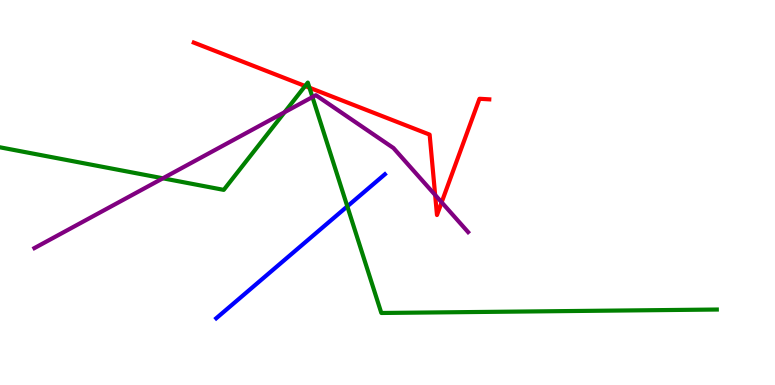[{'lines': ['blue', 'red'], 'intersections': []}, {'lines': ['green', 'red'], 'intersections': [{'x': 3.94, 'y': 7.77}, {'x': 3.99, 'y': 7.72}]}, {'lines': ['purple', 'red'], 'intersections': [{'x': 5.61, 'y': 4.94}, {'x': 5.7, 'y': 4.75}]}, {'lines': ['blue', 'green'], 'intersections': [{'x': 4.48, 'y': 4.64}]}, {'lines': ['blue', 'purple'], 'intersections': []}, {'lines': ['green', 'purple'], 'intersections': [{'x': 2.1, 'y': 5.37}, {'x': 3.67, 'y': 7.09}, {'x': 4.03, 'y': 7.48}]}]